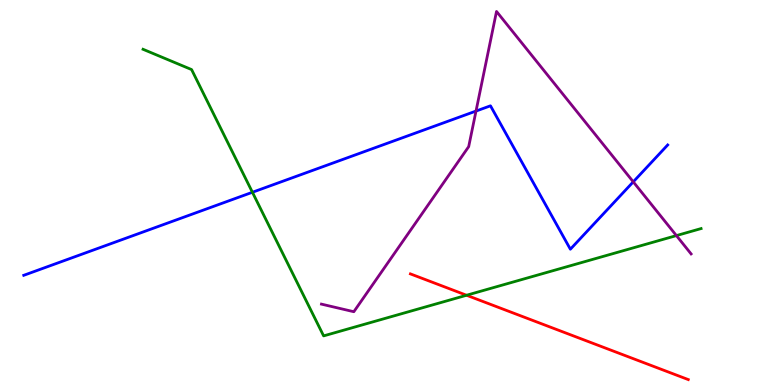[{'lines': ['blue', 'red'], 'intersections': []}, {'lines': ['green', 'red'], 'intersections': [{'x': 6.02, 'y': 2.33}]}, {'lines': ['purple', 'red'], 'intersections': []}, {'lines': ['blue', 'green'], 'intersections': [{'x': 3.26, 'y': 5.01}]}, {'lines': ['blue', 'purple'], 'intersections': [{'x': 6.14, 'y': 7.12}, {'x': 8.17, 'y': 5.28}]}, {'lines': ['green', 'purple'], 'intersections': [{'x': 8.73, 'y': 3.88}]}]